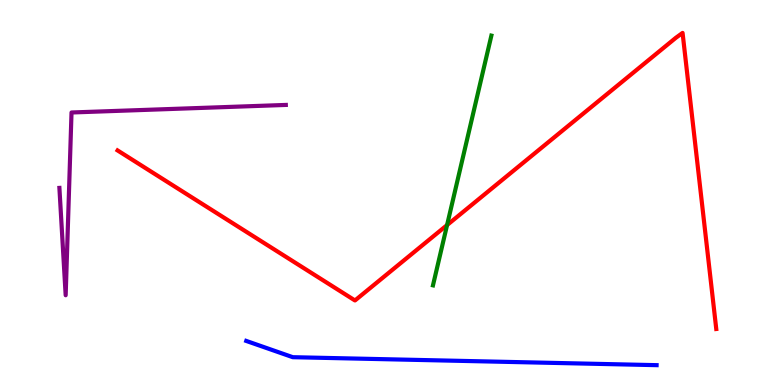[{'lines': ['blue', 'red'], 'intersections': []}, {'lines': ['green', 'red'], 'intersections': [{'x': 5.77, 'y': 4.15}]}, {'lines': ['purple', 'red'], 'intersections': []}, {'lines': ['blue', 'green'], 'intersections': []}, {'lines': ['blue', 'purple'], 'intersections': []}, {'lines': ['green', 'purple'], 'intersections': []}]